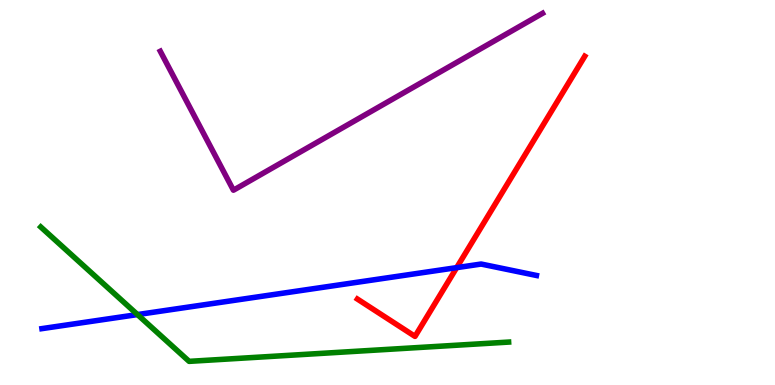[{'lines': ['blue', 'red'], 'intersections': [{'x': 5.89, 'y': 3.05}]}, {'lines': ['green', 'red'], 'intersections': []}, {'lines': ['purple', 'red'], 'intersections': []}, {'lines': ['blue', 'green'], 'intersections': [{'x': 1.77, 'y': 1.83}]}, {'lines': ['blue', 'purple'], 'intersections': []}, {'lines': ['green', 'purple'], 'intersections': []}]